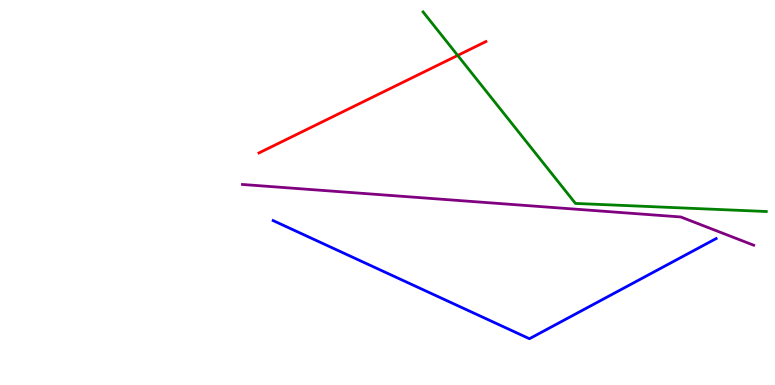[{'lines': ['blue', 'red'], 'intersections': []}, {'lines': ['green', 'red'], 'intersections': [{'x': 5.91, 'y': 8.56}]}, {'lines': ['purple', 'red'], 'intersections': []}, {'lines': ['blue', 'green'], 'intersections': []}, {'lines': ['blue', 'purple'], 'intersections': []}, {'lines': ['green', 'purple'], 'intersections': []}]